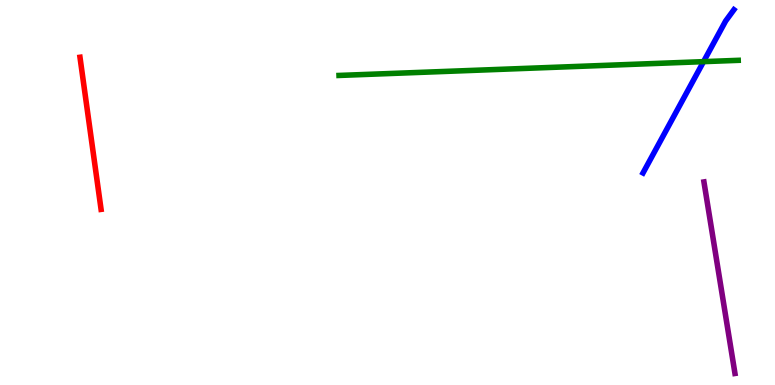[{'lines': ['blue', 'red'], 'intersections': []}, {'lines': ['green', 'red'], 'intersections': []}, {'lines': ['purple', 'red'], 'intersections': []}, {'lines': ['blue', 'green'], 'intersections': [{'x': 9.08, 'y': 8.4}]}, {'lines': ['blue', 'purple'], 'intersections': []}, {'lines': ['green', 'purple'], 'intersections': []}]